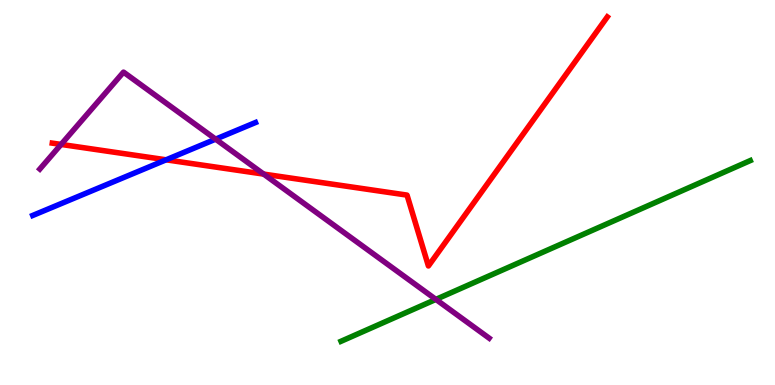[{'lines': ['blue', 'red'], 'intersections': [{'x': 2.14, 'y': 5.85}]}, {'lines': ['green', 'red'], 'intersections': []}, {'lines': ['purple', 'red'], 'intersections': [{'x': 0.788, 'y': 6.25}, {'x': 3.4, 'y': 5.48}]}, {'lines': ['blue', 'green'], 'intersections': []}, {'lines': ['blue', 'purple'], 'intersections': [{'x': 2.78, 'y': 6.39}]}, {'lines': ['green', 'purple'], 'intersections': [{'x': 5.62, 'y': 2.22}]}]